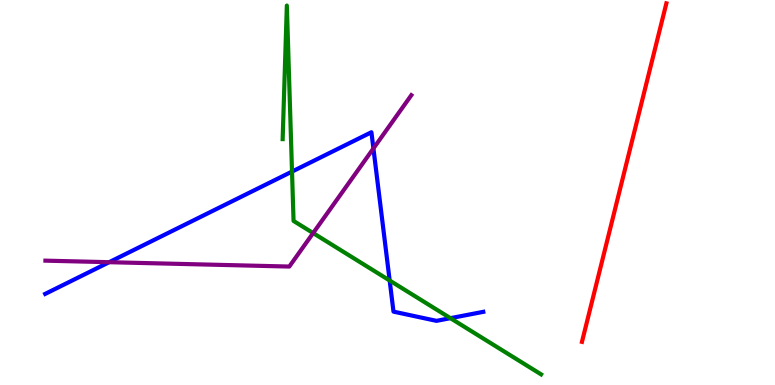[{'lines': ['blue', 'red'], 'intersections': []}, {'lines': ['green', 'red'], 'intersections': []}, {'lines': ['purple', 'red'], 'intersections': []}, {'lines': ['blue', 'green'], 'intersections': [{'x': 3.77, 'y': 5.54}, {'x': 5.03, 'y': 2.71}, {'x': 5.81, 'y': 1.74}]}, {'lines': ['blue', 'purple'], 'intersections': [{'x': 1.41, 'y': 3.19}, {'x': 4.82, 'y': 6.14}]}, {'lines': ['green', 'purple'], 'intersections': [{'x': 4.04, 'y': 3.95}]}]